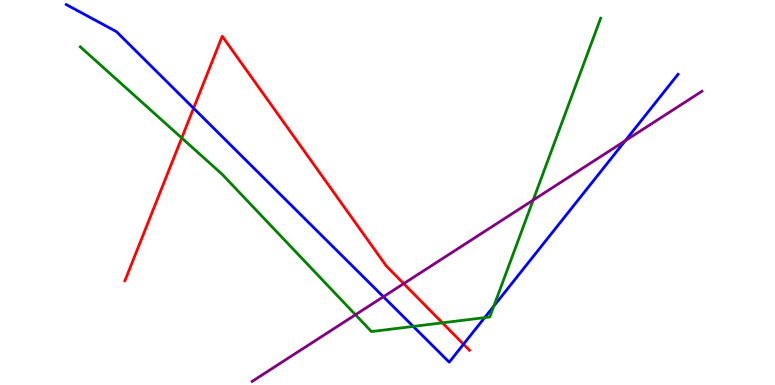[{'lines': ['blue', 'red'], 'intersections': [{'x': 2.5, 'y': 7.19}, {'x': 5.98, 'y': 1.06}]}, {'lines': ['green', 'red'], 'intersections': [{'x': 2.34, 'y': 6.42}, {'x': 5.71, 'y': 1.61}]}, {'lines': ['purple', 'red'], 'intersections': [{'x': 5.21, 'y': 2.63}]}, {'lines': ['blue', 'green'], 'intersections': [{'x': 5.33, 'y': 1.52}, {'x': 6.25, 'y': 1.75}, {'x': 6.37, 'y': 2.05}]}, {'lines': ['blue', 'purple'], 'intersections': [{'x': 4.95, 'y': 2.29}, {'x': 8.07, 'y': 6.34}]}, {'lines': ['green', 'purple'], 'intersections': [{'x': 4.59, 'y': 1.82}, {'x': 6.88, 'y': 4.8}]}]